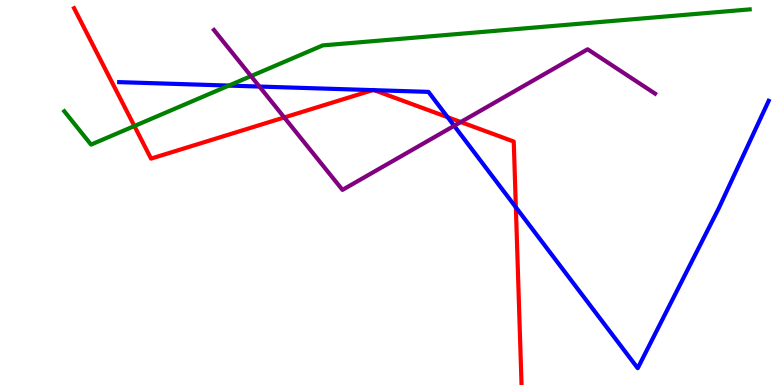[{'lines': ['blue', 'red'], 'intersections': [{'x': 4.81, 'y': 7.66}, {'x': 4.83, 'y': 7.66}, {'x': 5.78, 'y': 6.96}, {'x': 6.66, 'y': 4.62}]}, {'lines': ['green', 'red'], 'intersections': [{'x': 1.73, 'y': 6.73}]}, {'lines': ['purple', 'red'], 'intersections': [{'x': 3.67, 'y': 6.95}, {'x': 5.95, 'y': 6.83}]}, {'lines': ['blue', 'green'], 'intersections': [{'x': 2.95, 'y': 7.78}]}, {'lines': ['blue', 'purple'], 'intersections': [{'x': 3.35, 'y': 7.75}, {'x': 5.86, 'y': 6.73}]}, {'lines': ['green', 'purple'], 'intersections': [{'x': 3.24, 'y': 8.02}]}]